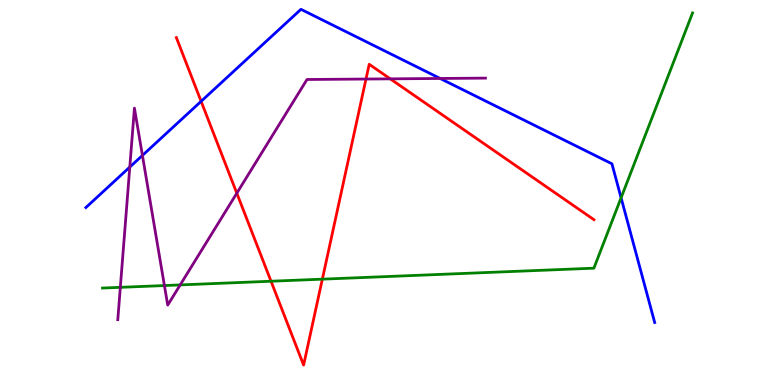[{'lines': ['blue', 'red'], 'intersections': [{'x': 2.6, 'y': 7.37}]}, {'lines': ['green', 'red'], 'intersections': [{'x': 3.5, 'y': 2.7}, {'x': 4.16, 'y': 2.75}]}, {'lines': ['purple', 'red'], 'intersections': [{'x': 3.06, 'y': 4.98}, {'x': 4.72, 'y': 7.95}, {'x': 5.04, 'y': 7.95}]}, {'lines': ['blue', 'green'], 'intersections': [{'x': 8.01, 'y': 4.86}]}, {'lines': ['blue', 'purple'], 'intersections': [{'x': 1.67, 'y': 5.66}, {'x': 1.84, 'y': 5.96}, {'x': 5.68, 'y': 7.96}]}, {'lines': ['green', 'purple'], 'intersections': [{'x': 1.55, 'y': 2.54}, {'x': 2.12, 'y': 2.58}, {'x': 2.33, 'y': 2.6}]}]